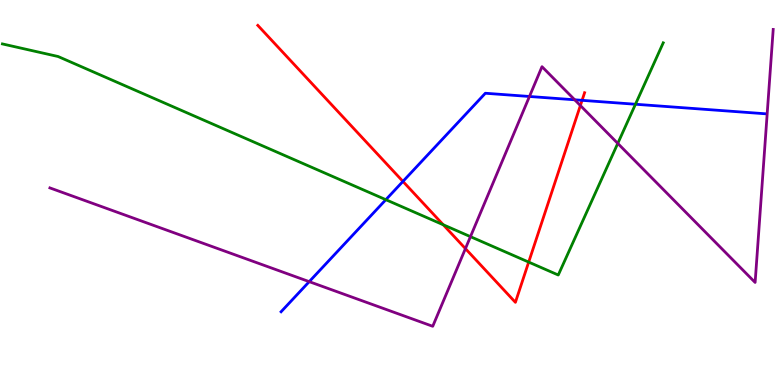[{'lines': ['blue', 'red'], 'intersections': [{'x': 5.2, 'y': 5.29}, {'x': 7.51, 'y': 7.39}]}, {'lines': ['green', 'red'], 'intersections': [{'x': 5.72, 'y': 4.16}, {'x': 6.82, 'y': 3.19}]}, {'lines': ['purple', 'red'], 'intersections': [{'x': 6.01, 'y': 3.54}, {'x': 7.49, 'y': 7.26}]}, {'lines': ['blue', 'green'], 'intersections': [{'x': 4.98, 'y': 4.81}, {'x': 8.2, 'y': 7.29}]}, {'lines': ['blue', 'purple'], 'intersections': [{'x': 3.99, 'y': 2.68}, {'x': 6.83, 'y': 7.49}, {'x': 7.42, 'y': 7.41}]}, {'lines': ['green', 'purple'], 'intersections': [{'x': 6.07, 'y': 3.85}, {'x': 7.97, 'y': 6.28}]}]